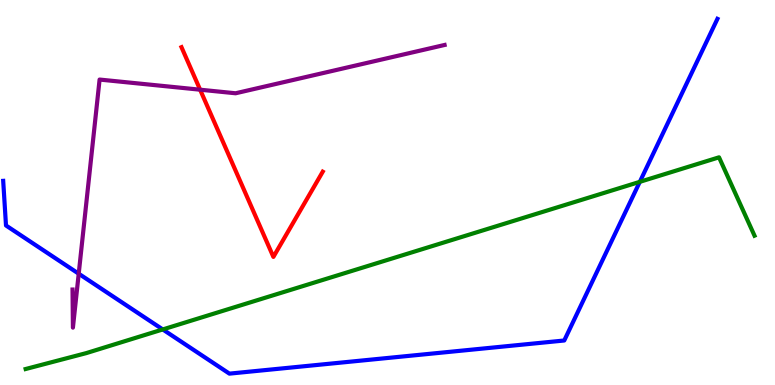[{'lines': ['blue', 'red'], 'intersections': []}, {'lines': ['green', 'red'], 'intersections': []}, {'lines': ['purple', 'red'], 'intersections': [{'x': 2.58, 'y': 7.67}]}, {'lines': ['blue', 'green'], 'intersections': [{'x': 2.1, 'y': 1.44}, {'x': 8.26, 'y': 5.28}]}, {'lines': ['blue', 'purple'], 'intersections': [{'x': 1.02, 'y': 2.89}]}, {'lines': ['green', 'purple'], 'intersections': []}]